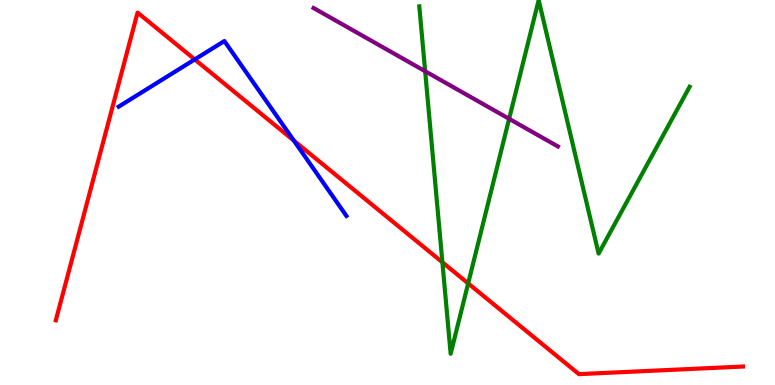[{'lines': ['blue', 'red'], 'intersections': [{'x': 2.51, 'y': 8.46}, {'x': 3.79, 'y': 6.35}]}, {'lines': ['green', 'red'], 'intersections': [{'x': 5.71, 'y': 3.19}, {'x': 6.04, 'y': 2.64}]}, {'lines': ['purple', 'red'], 'intersections': []}, {'lines': ['blue', 'green'], 'intersections': []}, {'lines': ['blue', 'purple'], 'intersections': []}, {'lines': ['green', 'purple'], 'intersections': [{'x': 5.49, 'y': 8.15}, {'x': 6.57, 'y': 6.91}]}]